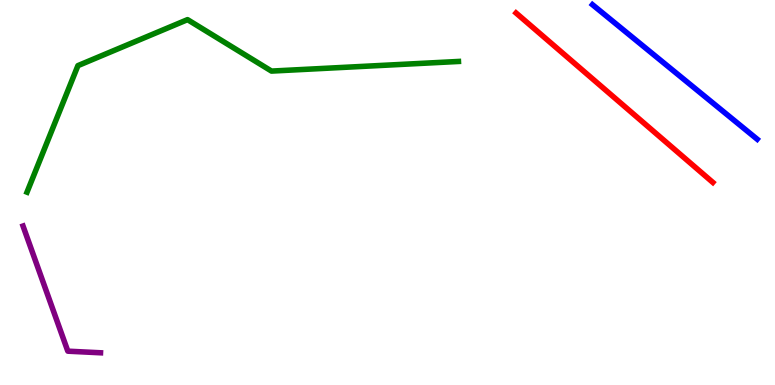[{'lines': ['blue', 'red'], 'intersections': []}, {'lines': ['green', 'red'], 'intersections': []}, {'lines': ['purple', 'red'], 'intersections': []}, {'lines': ['blue', 'green'], 'intersections': []}, {'lines': ['blue', 'purple'], 'intersections': []}, {'lines': ['green', 'purple'], 'intersections': []}]